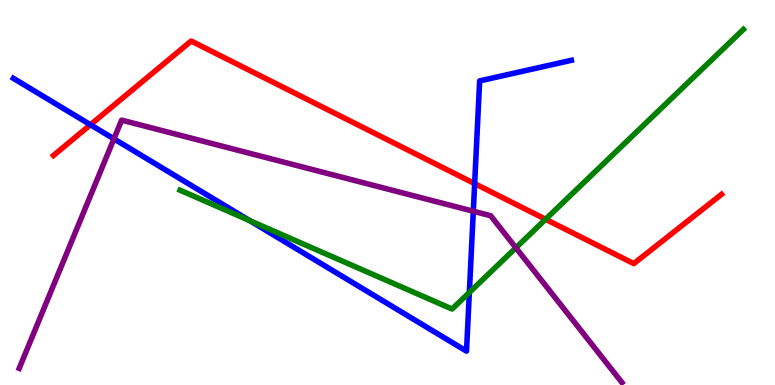[{'lines': ['blue', 'red'], 'intersections': [{'x': 1.17, 'y': 6.76}, {'x': 6.12, 'y': 5.23}]}, {'lines': ['green', 'red'], 'intersections': [{'x': 7.04, 'y': 4.3}]}, {'lines': ['purple', 'red'], 'intersections': []}, {'lines': ['blue', 'green'], 'intersections': [{'x': 3.22, 'y': 4.27}, {'x': 6.06, 'y': 2.4}]}, {'lines': ['blue', 'purple'], 'intersections': [{'x': 1.47, 'y': 6.39}, {'x': 6.11, 'y': 4.51}]}, {'lines': ['green', 'purple'], 'intersections': [{'x': 6.66, 'y': 3.56}]}]